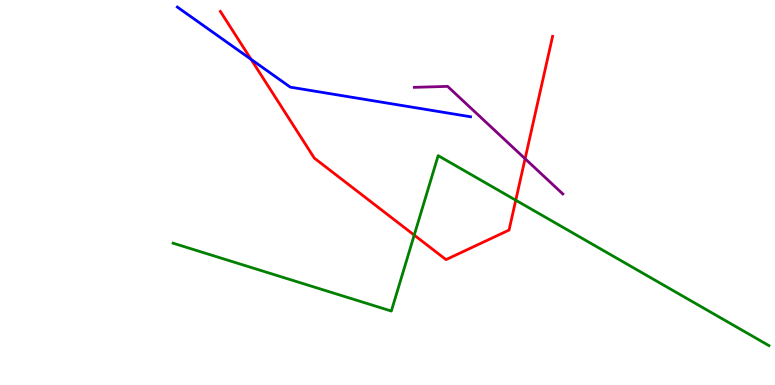[{'lines': ['blue', 'red'], 'intersections': [{'x': 3.24, 'y': 8.46}]}, {'lines': ['green', 'red'], 'intersections': [{'x': 5.34, 'y': 3.89}, {'x': 6.65, 'y': 4.8}]}, {'lines': ['purple', 'red'], 'intersections': [{'x': 6.78, 'y': 5.88}]}, {'lines': ['blue', 'green'], 'intersections': []}, {'lines': ['blue', 'purple'], 'intersections': []}, {'lines': ['green', 'purple'], 'intersections': []}]